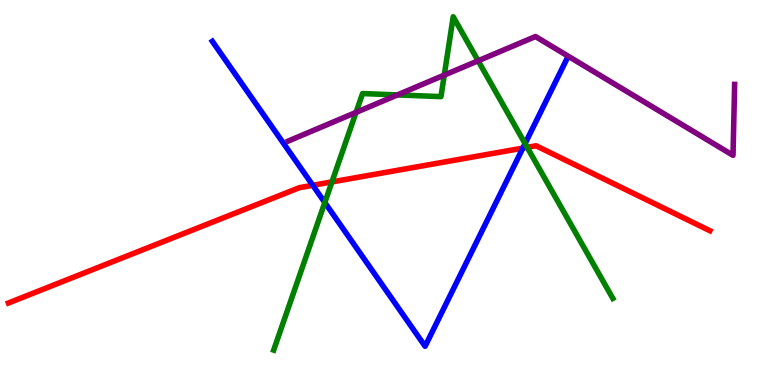[{'lines': ['blue', 'red'], 'intersections': [{'x': 4.04, 'y': 5.19}, {'x': 6.75, 'y': 6.15}]}, {'lines': ['green', 'red'], 'intersections': [{'x': 4.28, 'y': 5.28}, {'x': 6.8, 'y': 6.17}]}, {'lines': ['purple', 'red'], 'intersections': []}, {'lines': ['blue', 'green'], 'intersections': [{'x': 4.19, 'y': 4.74}, {'x': 6.78, 'y': 6.27}]}, {'lines': ['blue', 'purple'], 'intersections': []}, {'lines': ['green', 'purple'], 'intersections': [{'x': 4.59, 'y': 7.08}, {'x': 5.13, 'y': 7.53}, {'x': 5.73, 'y': 8.05}, {'x': 6.17, 'y': 8.42}]}]